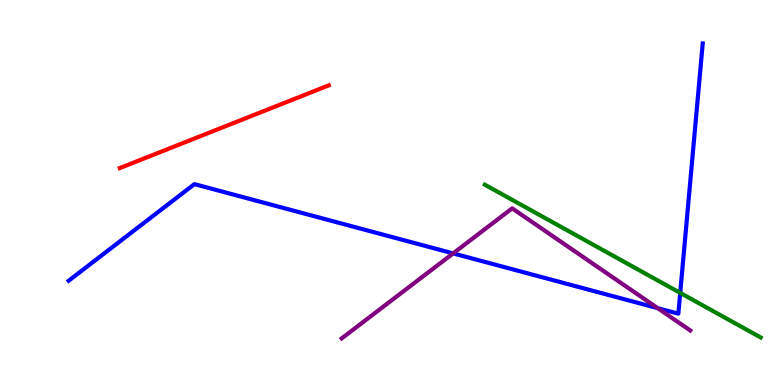[{'lines': ['blue', 'red'], 'intersections': []}, {'lines': ['green', 'red'], 'intersections': []}, {'lines': ['purple', 'red'], 'intersections': []}, {'lines': ['blue', 'green'], 'intersections': [{'x': 8.78, 'y': 2.39}]}, {'lines': ['blue', 'purple'], 'intersections': [{'x': 5.85, 'y': 3.42}, {'x': 8.49, 'y': 2.0}]}, {'lines': ['green', 'purple'], 'intersections': []}]